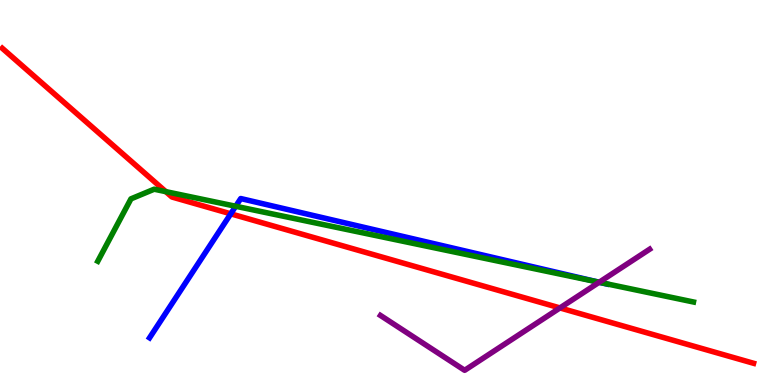[{'lines': ['blue', 'red'], 'intersections': [{'x': 2.98, 'y': 4.45}]}, {'lines': ['green', 'red'], 'intersections': [{'x': 2.14, 'y': 5.02}]}, {'lines': ['purple', 'red'], 'intersections': [{'x': 7.23, 'y': 2.0}]}, {'lines': ['blue', 'green'], 'intersections': [{'x': 3.04, 'y': 4.64}, {'x': 7.74, 'y': 2.66}]}, {'lines': ['blue', 'purple'], 'intersections': [{'x': 7.73, 'y': 2.67}]}, {'lines': ['green', 'purple'], 'intersections': [{'x': 7.73, 'y': 2.67}]}]